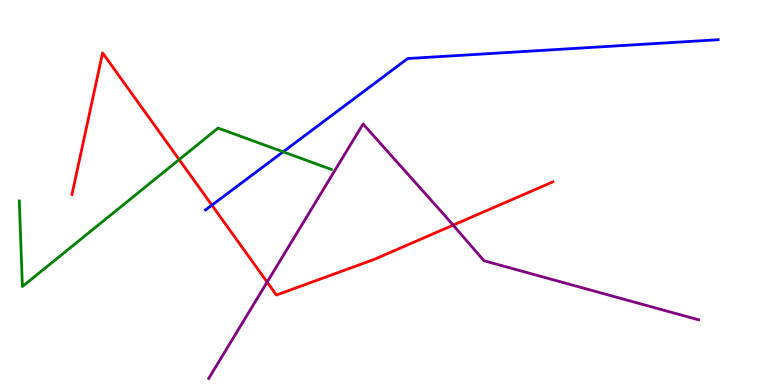[{'lines': ['blue', 'red'], 'intersections': [{'x': 2.73, 'y': 4.67}]}, {'lines': ['green', 'red'], 'intersections': [{'x': 2.31, 'y': 5.85}]}, {'lines': ['purple', 'red'], 'intersections': [{'x': 3.45, 'y': 2.67}, {'x': 5.85, 'y': 4.15}]}, {'lines': ['blue', 'green'], 'intersections': [{'x': 3.65, 'y': 6.06}]}, {'lines': ['blue', 'purple'], 'intersections': []}, {'lines': ['green', 'purple'], 'intersections': []}]